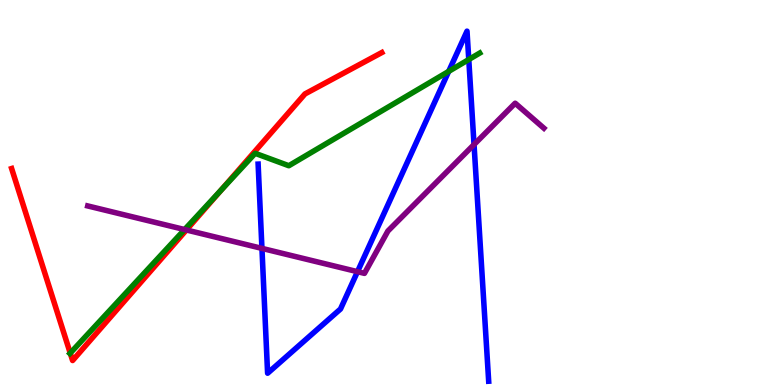[{'lines': ['blue', 'red'], 'intersections': []}, {'lines': ['green', 'red'], 'intersections': [{'x': 0.906, 'y': 0.828}, {'x': 2.86, 'y': 5.07}]}, {'lines': ['purple', 'red'], 'intersections': [{'x': 2.4, 'y': 4.03}]}, {'lines': ['blue', 'green'], 'intersections': [{'x': 5.79, 'y': 8.15}, {'x': 6.05, 'y': 8.45}]}, {'lines': ['blue', 'purple'], 'intersections': [{'x': 3.38, 'y': 3.55}, {'x': 4.61, 'y': 2.94}, {'x': 6.12, 'y': 6.25}]}, {'lines': ['green', 'purple'], 'intersections': [{'x': 2.38, 'y': 4.04}]}]